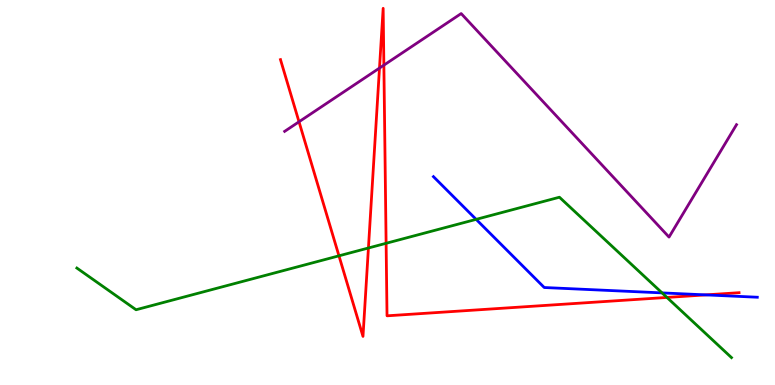[{'lines': ['blue', 'red'], 'intersections': [{'x': 9.11, 'y': 2.34}]}, {'lines': ['green', 'red'], 'intersections': [{'x': 4.37, 'y': 3.36}, {'x': 4.75, 'y': 3.56}, {'x': 4.98, 'y': 3.68}, {'x': 8.61, 'y': 2.27}]}, {'lines': ['purple', 'red'], 'intersections': [{'x': 3.86, 'y': 6.84}, {'x': 4.9, 'y': 8.23}, {'x': 4.95, 'y': 8.31}]}, {'lines': ['blue', 'green'], 'intersections': [{'x': 6.14, 'y': 4.3}, {'x': 8.54, 'y': 2.39}]}, {'lines': ['blue', 'purple'], 'intersections': []}, {'lines': ['green', 'purple'], 'intersections': []}]